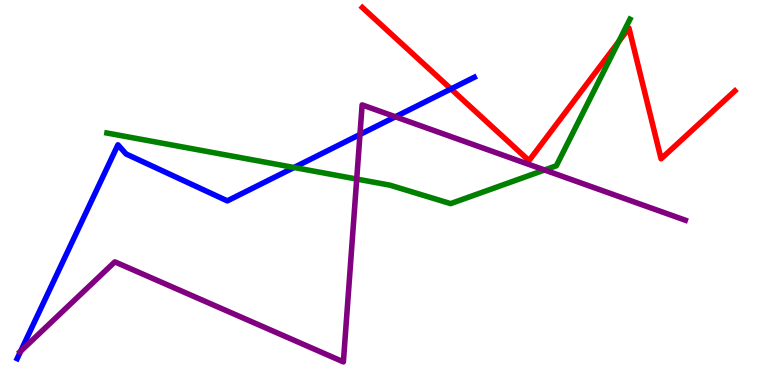[{'lines': ['blue', 'red'], 'intersections': [{'x': 5.82, 'y': 7.69}]}, {'lines': ['green', 'red'], 'intersections': [{'x': 7.98, 'y': 8.92}]}, {'lines': ['purple', 'red'], 'intersections': []}, {'lines': ['blue', 'green'], 'intersections': [{'x': 3.79, 'y': 5.65}]}, {'lines': ['blue', 'purple'], 'intersections': [{'x': 0.267, 'y': 0.877}, {'x': 4.64, 'y': 6.51}, {'x': 5.1, 'y': 6.97}]}, {'lines': ['green', 'purple'], 'intersections': [{'x': 4.6, 'y': 5.35}, {'x': 7.03, 'y': 5.58}]}]